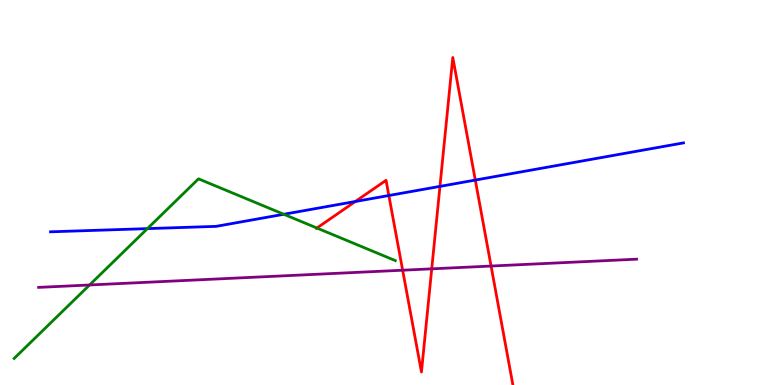[{'lines': ['blue', 'red'], 'intersections': [{'x': 4.59, 'y': 4.77}, {'x': 5.02, 'y': 4.92}, {'x': 5.68, 'y': 5.16}, {'x': 6.13, 'y': 5.32}]}, {'lines': ['green', 'red'], 'intersections': [{'x': 4.09, 'y': 4.08}]}, {'lines': ['purple', 'red'], 'intersections': [{'x': 5.2, 'y': 2.98}, {'x': 5.57, 'y': 3.02}, {'x': 6.34, 'y': 3.09}]}, {'lines': ['blue', 'green'], 'intersections': [{'x': 1.9, 'y': 4.06}, {'x': 3.66, 'y': 4.43}]}, {'lines': ['blue', 'purple'], 'intersections': []}, {'lines': ['green', 'purple'], 'intersections': [{'x': 1.16, 'y': 2.6}]}]